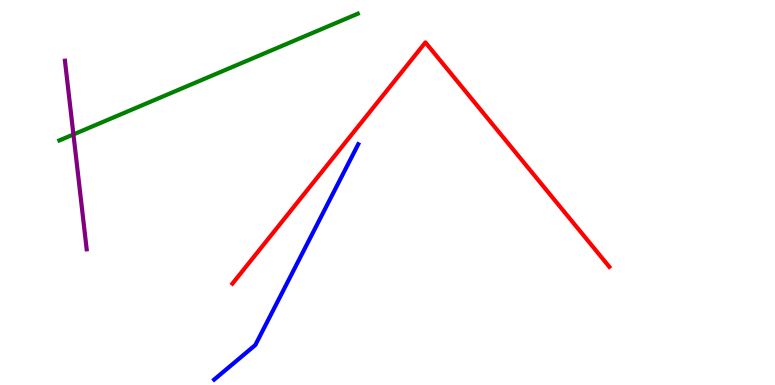[{'lines': ['blue', 'red'], 'intersections': []}, {'lines': ['green', 'red'], 'intersections': []}, {'lines': ['purple', 'red'], 'intersections': []}, {'lines': ['blue', 'green'], 'intersections': []}, {'lines': ['blue', 'purple'], 'intersections': []}, {'lines': ['green', 'purple'], 'intersections': [{'x': 0.948, 'y': 6.51}]}]